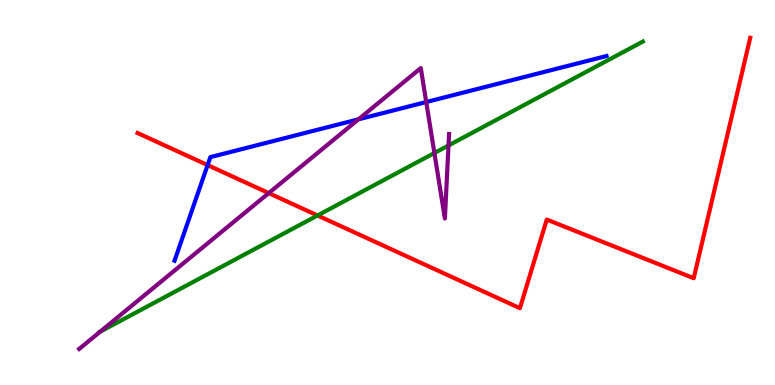[{'lines': ['blue', 'red'], 'intersections': [{'x': 2.68, 'y': 5.71}]}, {'lines': ['green', 'red'], 'intersections': [{'x': 4.1, 'y': 4.4}]}, {'lines': ['purple', 'red'], 'intersections': [{'x': 3.47, 'y': 4.98}]}, {'lines': ['blue', 'green'], 'intersections': []}, {'lines': ['blue', 'purple'], 'intersections': [{'x': 4.63, 'y': 6.9}, {'x': 5.5, 'y': 7.35}]}, {'lines': ['green', 'purple'], 'intersections': [{'x': 1.29, 'y': 1.39}, {'x': 5.61, 'y': 6.03}, {'x': 5.79, 'y': 6.22}]}]